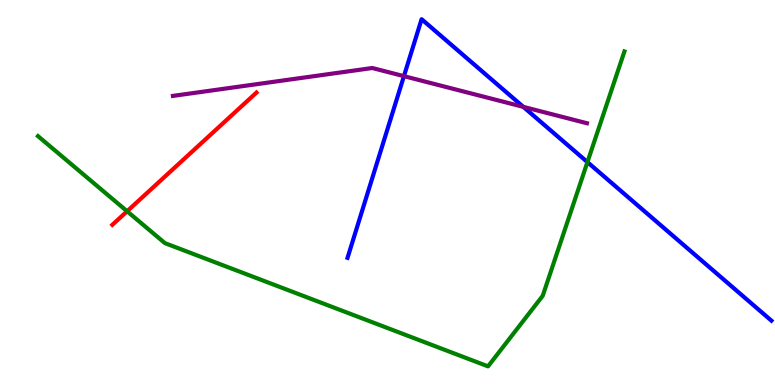[{'lines': ['blue', 'red'], 'intersections': []}, {'lines': ['green', 'red'], 'intersections': [{'x': 1.64, 'y': 4.51}]}, {'lines': ['purple', 'red'], 'intersections': []}, {'lines': ['blue', 'green'], 'intersections': [{'x': 7.58, 'y': 5.79}]}, {'lines': ['blue', 'purple'], 'intersections': [{'x': 5.21, 'y': 8.02}, {'x': 6.75, 'y': 7.22}]}, {'lines': ['green', 'purple'], 'intersections': []}]